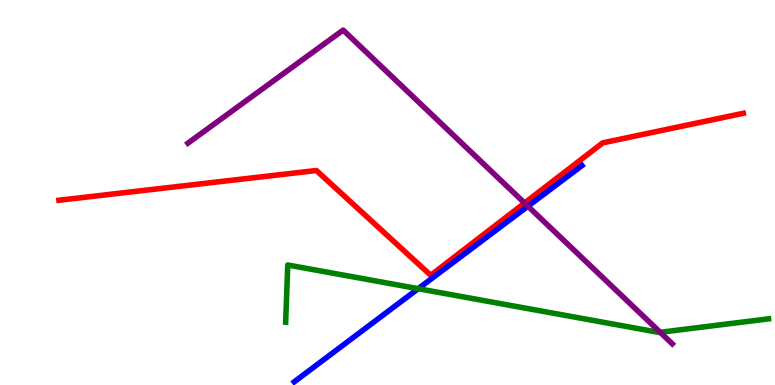[{'lines': ['blue', 'red'], 'intersections': []}, {'lines': ['green', 'red'], 'intersections': []}, {'lines': ['purple', 'red'], 'intersections': [{'x': 6.77, 'y': 4.73}]}, {'lines': ['blue', 'green'], 'intersections': [{'x': 5.4, 'y': 2.5}]}, {'lines': ['blue', 'purple'], 'intersections': [{'x': 6.81, 'y': 4.64}]}, {'lines': ['green', 'purple'], 'intersections': [{'x': 8.52, 'y': 1.37}]}]